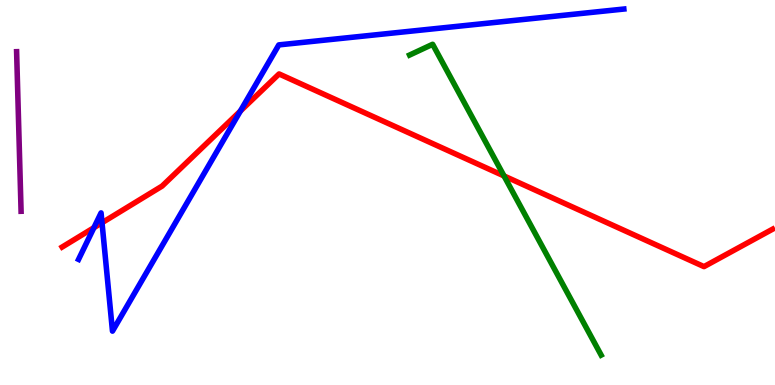[{'lines': ['blue', 'red'], 'intersections': [{'x': 1.21, 'y': 4.09}, {'x': 1.32, 'y': 4.21}, {'x': 3.1, 'y': 7.12}]}, {'lines': ['green', 'red'], 'intersections': [{'x': 6.5, 'y': 5.43}]}, {'lines': ['purple', 'red'], 'intersections': []}, {'lines': ['blue', 'green'], 'intersections': []}, {'lines': ['blue', 'purple'], 'intersections': []}, {'lines': ['green', 'purple'], 'intersections': []}]